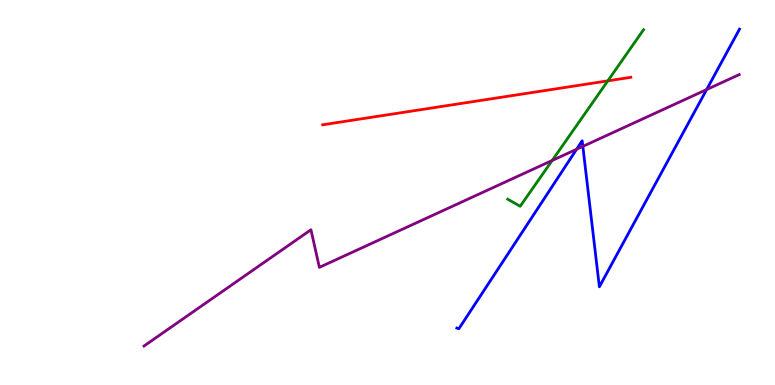[{'lines': ['blue', 'red'], 'intersections': []}, {'lines': ['green', 'red'], 'intersections': [{'x': 7.84, 'y': 7.9}]}, {'lines': ['purple', 'red'], 'intersections': []}, {'lines': ['blue', 'green'], 'intersections': []}, {'lines': ['blue', 'purple'], 'intersections': [{'x': 7.44, 'y': 6.12}, {'x': 7.52, 'y': 6.2}, {'x': 9.12, 'y': 7.67}]}, {'lines': ['green', 'purple'], 'intersections': [{'x': 7.12, 'y': 5.83}]}]